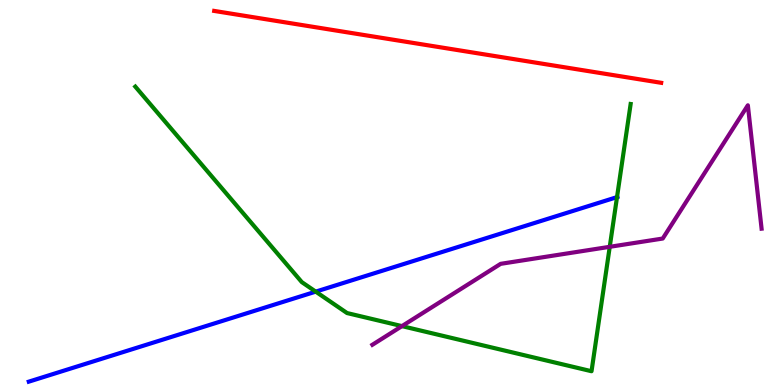[{'lines': ['blue', 'red'], 'intersections': []}, {'lines': ['green', 'red'], 'intersections': []}, {'lines': ['purple', 'red'], 'intersections': []}, {'lines': ['blue', 'green'], 'intersections': [{'x': 4.07, 'y': 2.42}, {'x': 7.96, 'y': 4.88}]}, {'lines': ['blue', 'purple'], 'intersections': []}, {'lines': ['green', 'purple'], 'intersections': [{'x': 5.19, 'y': 1.53}, {'x': 7.87, 'y': 3.59}]}]